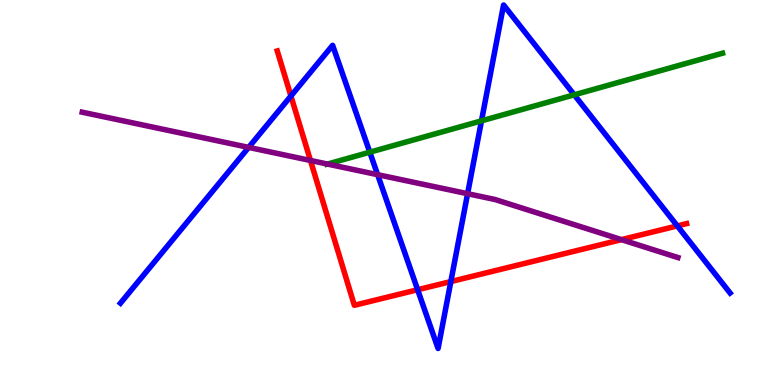[{'lines': ['blue', 'red'], 'intersections': [{'x': 3.75, 'y': 7.51}, {'x': 5.39, 'y': 2.47}, {'x': 5.82, 'y': 2.69}, {'x': 8.74, 'y': 4.13}]}, {'lines': ['green', 'red'], 'intersections': []}, {'lines': ['purple', 'red'], 'intersections': [{'x': 4.01, 'y': 5.83}, {'x': 8.02, 'y': 3.78}]}, {'lines': ['blue', 'green'], 'intersections': [{'x': 4.77, 'y': 6.05}, {'x': 6.21, 'y': 6.86}, {'x': 7.41, 'y': 7.54}]}, {'lines': ['blue', 'purple'], 'intersections': [{'x': 3.21, 'y': 6.17}, {'x': 4.87, 'y': 5.46}, {'x': 6.03, 'y': 4.97}]}, {'lines': ['green', 'purple'], 'intersections': [{'x': 4.23, 'y': 5.74}]}]